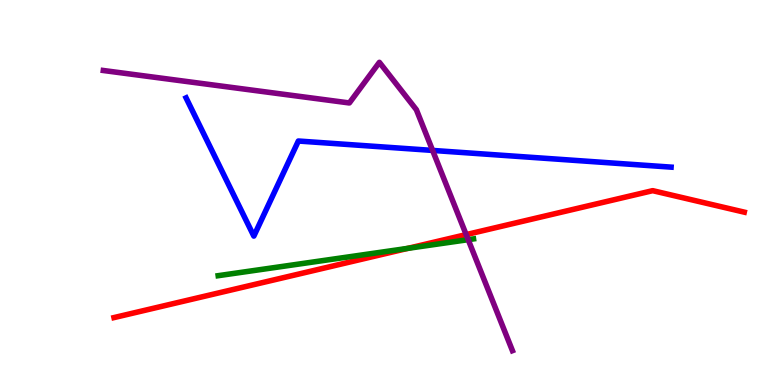[{'lines': ['blue', 'red'], 'intersections': []}, {'lines': ['green', 'red'], 'intersections': [{'x': 5.26, 'y': 3.55}]}, {'lines': ['purple', 'red'], 'intersections': [{'x': 6.02, 'y': 3.91}]}, {'lines': ['blue', 'green'], 'intersections': []}, {'lines': ['blue', 'purple'], 'intersections': [{'x': 5.58, 'y': 6.09}]}, {'lines': ['green', 'purple'], 'intersections': [{'x': 6.04, 'y': 3.77}]}]